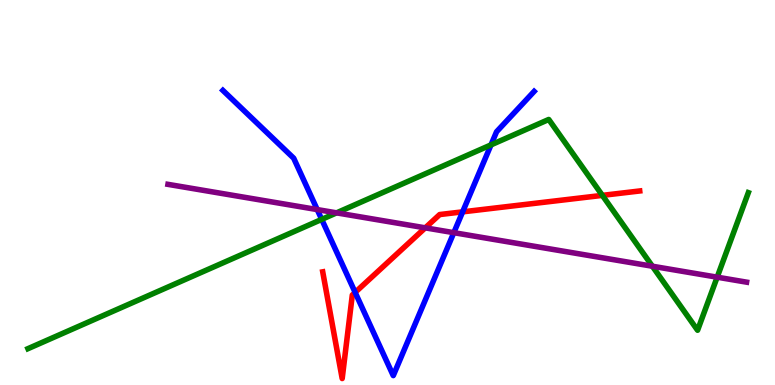[{'lines': ['blue', 'red'], 'intersections': [{'x': 4.58, 'y': 2.4}, {'x': 5.97, 'y': 4.5}]}, {'lines': ['green', 'red'], 'intersections': [{'x': 7.77, 'y': 4.93}]}, {'lines': ['purple', 'red'], 'intersections': [{'x': 5.49, 'y': 4.08}]}, {'lines': ['blue', 'green'], 'intersections': [{'x': 4.15, 'y': 4.3}, {'x': 6.34, 'y': 6.24}]}, {'lines': ['blue', 'purple'], 'intersections': [{'x': 4.09, 'y': 4.56}, {'x': 5.86, 'y': 3.96}]}, {'lines': ['green', 'purple'], 'intersections': [{'x': 4.34, 'y': 4.47}, {'x': 8.42, 'y': 3.08}, {'x': 9.25, 'y': 2.8}]}]